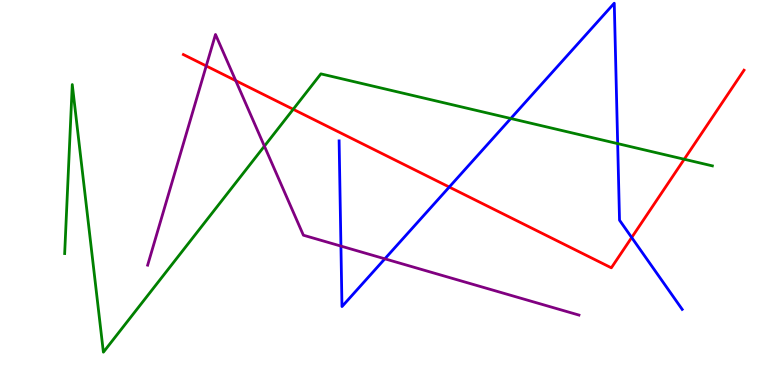[{'lines': ['blue', 'red'], 'intersections': [{'x': 5.8, 'y': 5.14}, {'x': 8.15, 'y': 3.83}]}, {'lines': ['green', 'red'], 'intersections': [{'x': 3.78, 'y': 7.16}, {'x': 8.83, 'y': 5.86}]}, {'lines': ['purple', 'red'], 'intersections': [{'x': 2.66, 'y': 8.29}, {'x': 3.04, 'y': 7.91}]}, {'lines': ['blue', 'green'], 'intersections': [{'x': 6.59, 'y': 6.92}, {'x': 7.97, 'y': 6.27}]}, {'lines': ['blue', 'purple'], 'intersections': [{'x': 4.4, 'y': 3.61}, {'x': 4.97, 'y': 3.28}]}, {'lines': ['green', 'purple'], 'intersections': [{'x': 3.41, 'y': 6.2}]}]